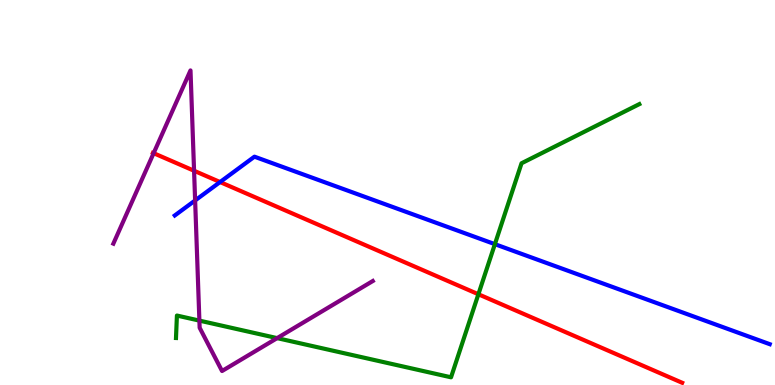[{'lines': ['blue', 'red'], 'intersections': [{'x': 2.84, 'y': 5.27}]}, {'lines': ['green', 'red'], 'intersections': [{'x': 6.17, 'y': 2.36}]}, {'lines': ['purple', 'red'], 'intersections': [{'x': 1.98, 'y': 6.02}, {'x': 2.5, 'y': 5.56}]}, {'lines': ['blue', 'green'], 'intersections': [{'x': 6.39, 'y': 3.66}]}, {'lines': ['blue', 'purple'], 'intersections': [{'x': 2.52, 'y': 4.79}]}, {'lines': ['green', 'purple'], 'intersections': [{'x': 2.57, 'y': 1.67}, {'x': 3.58, 'y': 1.22}]}]